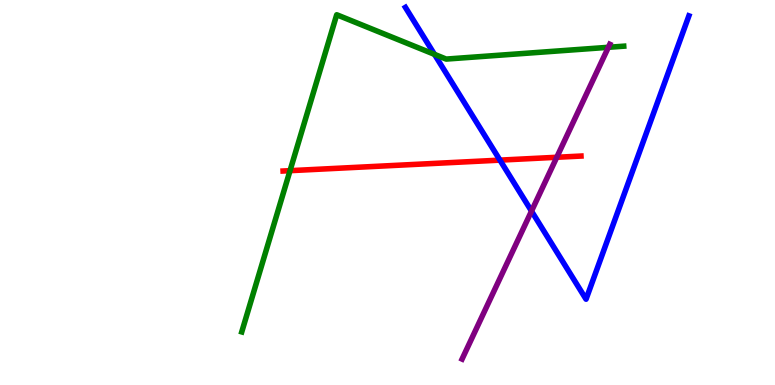[{'lines': ['blue', 'red'], 'intersections': [{'x': 6.45, 'y': 5.84}]}, {'lines': ['green', 'red'], 'intersections': [{'x': 3.74, 'y': 5.57}]}, {'lines': ['purple', 'red'], 'intersections': [{'x': 7.18, 'y': 5.91}]}, {'lines': ['blue', 'green'], 'intersections': [{'x': 5.61, 'y': 8.59}]}, {'lines': ['blue', 'purple'], 'intersections': [{'x': 6.86, 'y': 4.52}]}, {'lines': ['green', 'purple'], 'intersections': [{'x': 7.85, 'y': 8.77}]}]